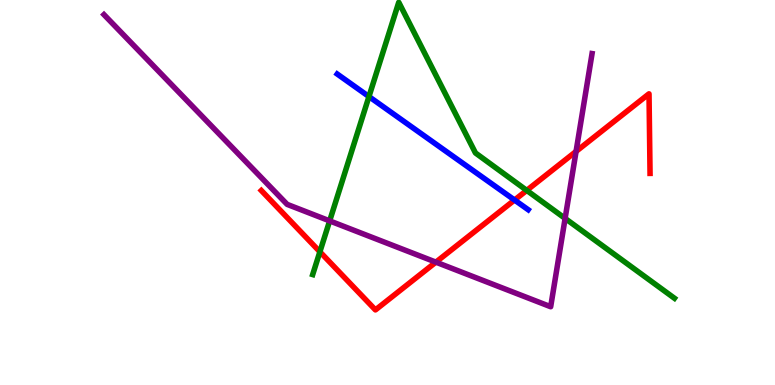[{'lines': ['blue', 'red'], 'intersections': [{'x': 6.64, 'y': 4.8}]}, {'lines': ['green', 'red'], 'intersections': [{'x': 4.13, 'y': 3.46}, {'x': 6.8, 'y': 5.05}]}, {'lines': ['purple', 'red'], 'intersections': [{'x': 5.62, 'y': 3.19}, {'x': 7.43, 'y': 6.07}]}, {'lines': ['blue', 'green'], 'intersections': [{'x': 4.76, 'y': 7.49}]}, {'lines': ['blue', 'purple'], 'intersections': []}, {'lines': ['green', 'purple'], 'intersections': [{'x': 4.25, 'y': 4.26}, {'x': 7.29, 'y': 4.33}]}]